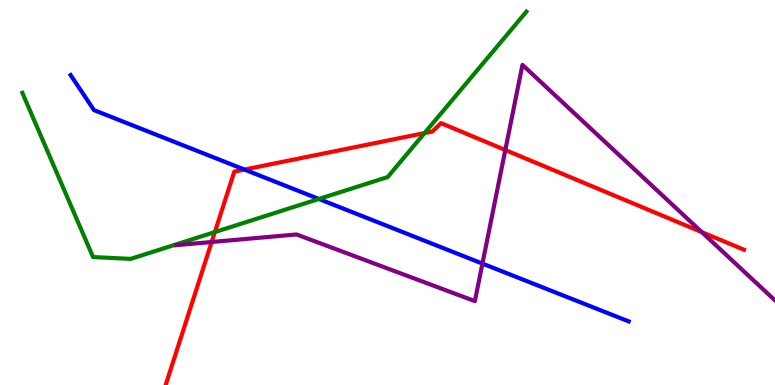[{'lines': ['blue', 'red'], 'intersections': [{'x': 3.15, 'y': 5.6}]}, {'lines': ['green', 'red'], 'intersections': [{'x': 2.77, 'y': 3.97}, {'x': 5.48, 'y': 6.54}]}, {'lines': ['purple', 'red'], 'intersections': [{'x': 2.73, 'y': 3.71}, {'x': 6.52, 'y': 6.1}, {'x': 9.06, 'y': 3.97}]}, {'lines': ['blue', 'green'], 'intersections': [{'x': 4.11, 'y': 4.83}]}, {'lines': ['blue', 'purple'], 'intersections': [{'x': 6.22, 'y': 3.15}]}, {'lines': ['green', 'purple'], 'intersections': []}]